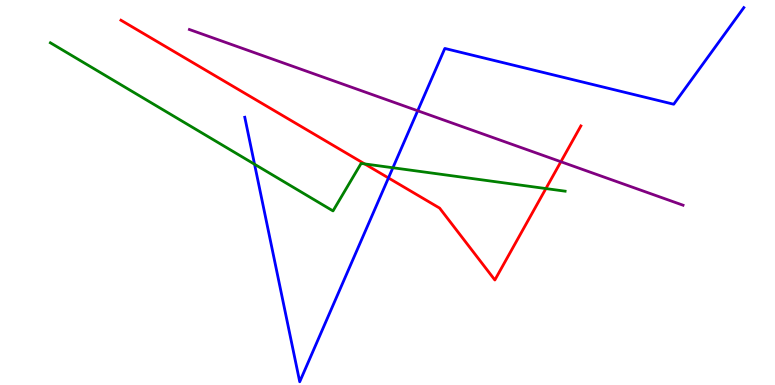[{'lines': ['blue', 'red'], 'intersections': [{'x': 5.01, 'y': 5.38}]}, {'lines': ['green', 'red'], 'intersections': [{'x': 4.71, 'y': 5.74}, {'x': 7.04, 'y': 5.1}]}, {'lines': ['purple', 'red'], 'intersections': [{'x': 7.24, 'y': 5.8}]}, {'lines': ['blue', 'green'], 'intersections': [{'x': 3.28, 'y': 5.73}, {'x': 5.07, 'y': 5.64}]}, {'lines': ['blue', 'purple'], 'intersections': [{'x': 5.39, 'y': 7.12}]}, {'lines': ['green', 'purple'], 'intersections': []}]